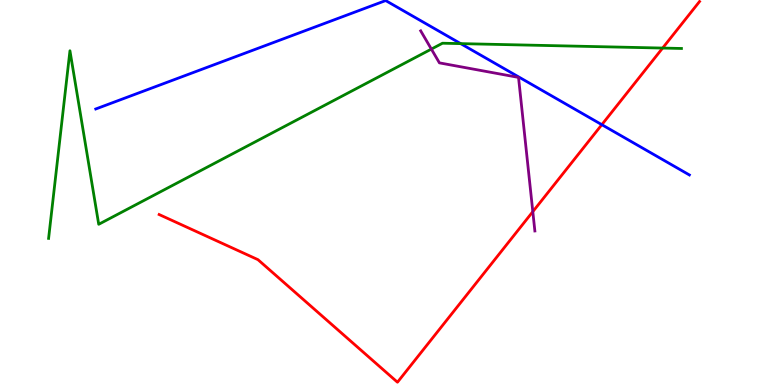[{'lines': ['blue', 'red'], 'intersections': [{'x': 7.77, 'y': 6.76}]}, {'lines': ['green', 'red'], 'intersections': [{'x': 8.55, 'y': 8.75}]}, {'lines': ['purple', 'red'], 'intersections': [{'x': 6.87, 'y': 4.5}]}, {'lines': ['blue', 'green'], 'intersections': [{'x': 5.94, 'y': 8.87}]}, {'lines': ['blue', 'purple'], 'intersections': []}, {'lines': ['green', 'purple'], 'intersections': [{'x': 5.57, 'y': 8.72}]}]